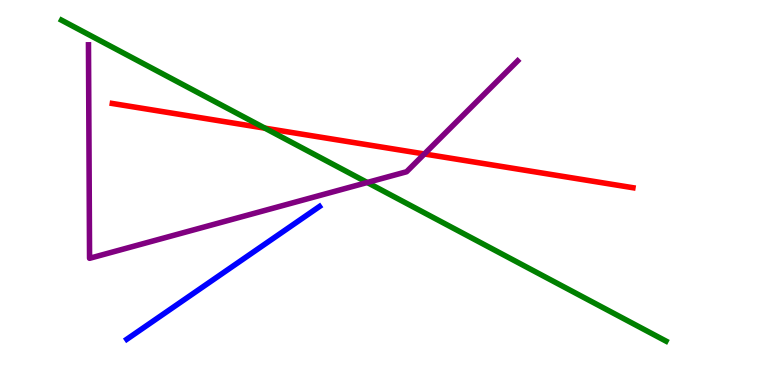[{'lines': ['blue', 'red'], 'intersections': []}, {'lines': ['green', 'red'], 'intersections': [{'x': 3.42, 'y': 6.67}]}, {'lines': ['purple', 'red'], 'intersections': [{'x': 5.48, 'y': 6.0}]}, {'lines': ['blue', 'green'], 'intersections': []}, {'lines': ['blue', 'purple'], 'intersections': []}, {'lines': ['green', 'purple'], 'intersections': [{'x': 4.74, 'y': 5.26}]}]